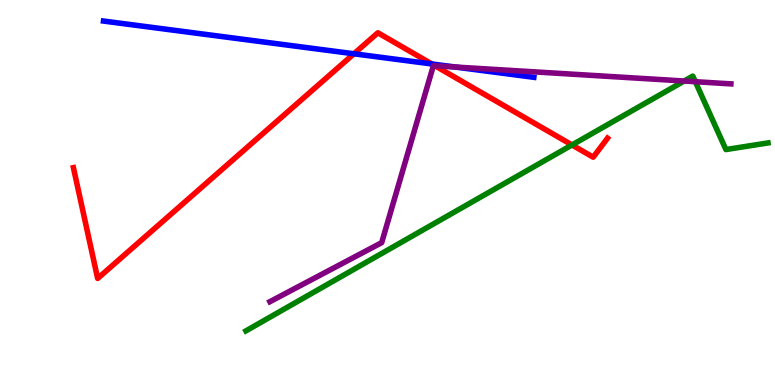[{'lines': ['blue', 'red'], 'intersections': [{'x': 4.57, 'y': 8.6}, {'x': 5.57, 'y': 8.34}]}, {'lines': ['green', 'red'], 'intersections': [{'x': 7.38, 'y': 6.23}]}, {'lines': ['purple', 'red'], 'intersections': [{'x': 5.61, 'y': 8.29}]}, {'lines': ['blue', 'green'], 'intersections': []}, {'lines': ['blue', 'purple'], 'intersections': [{'x': 5.87, 'y': 8.26}]}, {'lines': ['green', 'purple'], 'intersections': [{'x': 8.83, 'y': 7.9}, {'x': 8.97, 'y': 7.88}]}]